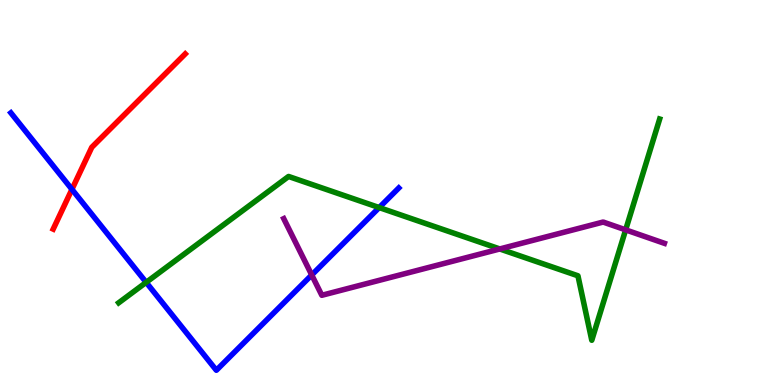[{'lines': ['blue', 'red'], 'intersections': [{'x': 0.928, 'y': 5.08}]}, {'lines': ['green', 'red'], 'intersections': []}, {'lines': ['purple', 'red'], 'intersections': []}, {'lines': ['blue', 'green'], 'intersections': [{'x': 1.89, 'y': 2.67}, {'x': 4.89, 'y': 4.61}]}, {'lines': ['blue', 'purple'], 'intersections': [{'x': 4.02, 'y': 2.86}]}, {'lines': ['green', 'purple'], 'intersections': [{'x': 6.45, 'y': 3.53}, {'x': 8.07, 'y': 4.03}]}]